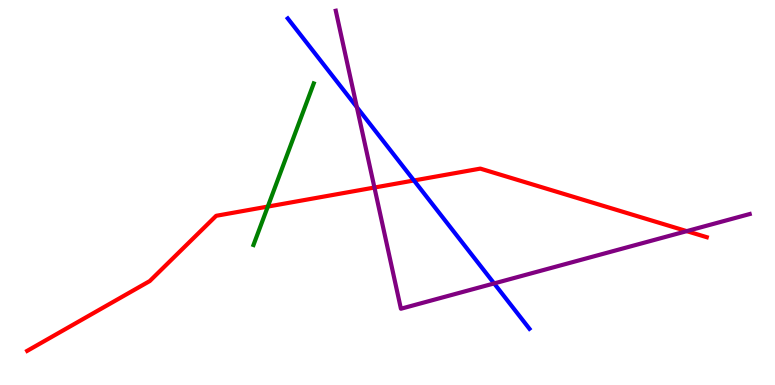[{'lines': ['blue', 'red'], 'intersections': [{'x': 5.34, 'y': 5.31}]}, {'lines': ['green', 'red'], 'intersections': [{'x': 3.46, 'y': 4.63}]}, {'lines': ['purple', 'red'], 'intersections': [{'x': 4.83, 'y': 5.13}, {'x': 8.86, 'y': 4.0}]}, {'lines': ['blue', 'green'], 'intersections': []}, {'lines': ['blue', 'purple'], 'intersections': [{'x': 4.6, 'y': 7.22}, {'x': 6.38, 'y': 2.64}]}, {'lines': ['green', 'purple'], 'intersections': []}]